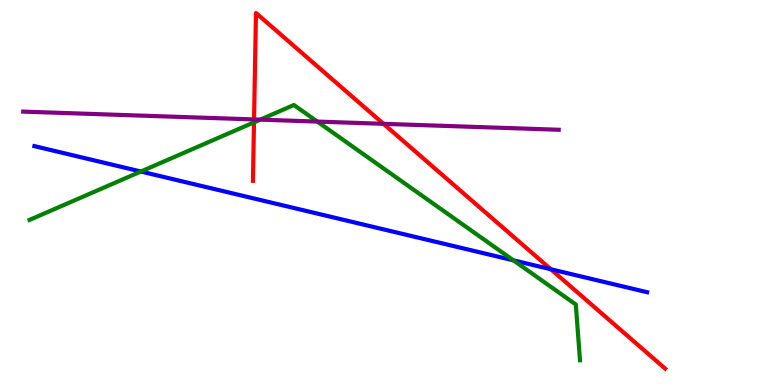[{'lines': ['blue', 'red'], 'intersections': [{'x': 7.11, 'y': 3.01}]}, {'lines': ['green', 'red'], 'intersections': [{'x': 3.28, 'y': 6.82}]}, {'lines': ['purple', 'red'], 'intersections': [{'x': 3.28, 'y': 6.9}, {'x': 4.95, 'y': 6.78}]}, {'lines': ['blue', 'green'], 'intersections': [{'x': 1.82, 'y': 5.54}, {'x': 6.62, 'y': 3.24}]}, {'lines': ['blue', 'purple'], 'intersections': []}, {'lines': ['green', 'purple'], 'intersections': [{'x': 3.36, 'y': 6.89}, {'x': 4.09, 'y': 6.84}]}]